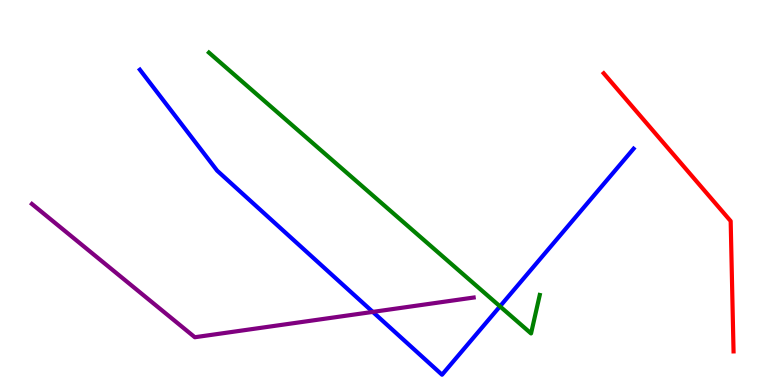[{'lines': ['blue', 'red'], 'intersections': []}, {'lines': ['green', 'red'], 'intersections': []}, {'lines': ['purple', 'red'], 'intersections': []}, {'lines': ['blue', 'green'], 'intersections': [{'x': 6.45, 'y': 2.04}]}, {'lines': ['blue', 'purple'], 'intersections': [{'x': 4.81, 'y': 1.9}]}, {'lines': ['green', 'purple'], 'intersections': []}]